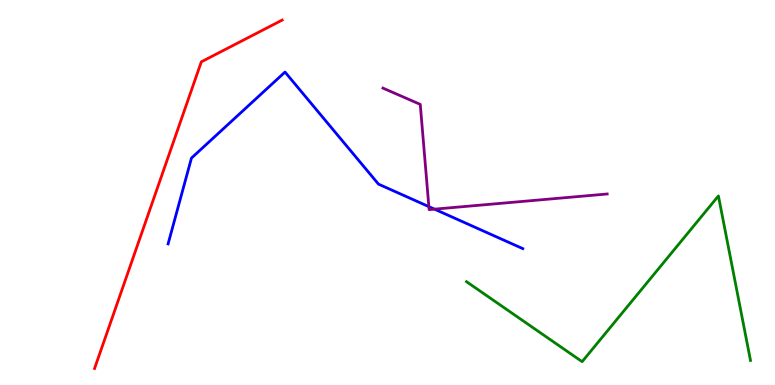[{'lines': ['blue', 'red'], 'intersections': []}, {'lines': ['green', 'red'], 'intersections': []}, {'lines': ['purple', 'red'], 'intersections': []}, {'lines': ['blue', 'green'], 'intersections': []}, {'lines': ['blue', 'purple'], 'intersections': [{'x': 5.53, 'y': 4.63}, {'x': 5.61, 'y': 4.57}]}, {'lines': ['green', 'purple'], 'intersections': []}]